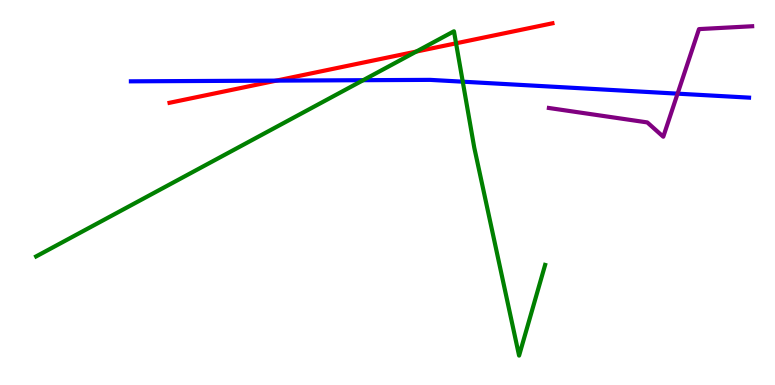[{'lines': ['blue', 'red'], 'intersections': [{'x': 3.57, 'y': 7.91}]}, {'lines': ['green', 'red'], 'intersections': [{'x': 5.37, 'y': 8.66}, {'x': 5.88, 'y': 8.88}]}, {'lines': ['purple', 'red'], 'intersections': []}, {'lines': ['blue', 'green'], 'intersections': [{'x': 4.69, 'y': 7.92}, {'x': 5.97, 'y': 7.88}]}, {'lines': ['blue', 'purple'], 'intersections': [{'x': 8.74, 'y': 7.57}]}, {'lines': ['green', 'purple'], 'intersections': []}]